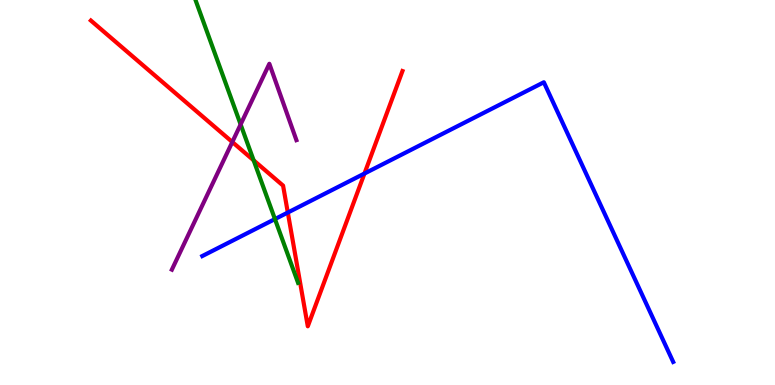[{'lines': ['blue', 'red'], 'intersections': [{'x': 3.71, 'y': 4.48}, {'x': 4.7, 'y': 5.49}]}, {'lines': ['green', 'red'], 'intersections': [{'x': 3.27, 'y': 5.84}]}, {'lines': ['purple', 'red'], 'intersections': [{'x': 3.0, 'y': 6.31}]}, {'lines': ['blue', 'green'], 'intersections': [{'x': 3.55, 'y': 4.31}]}, {'lines': ['blue', 'purple'], 'intersections': []}, {'lines': ['green', 'purple'], 'intersections': [{'x': 3.1, 'y': 6.77}]}]